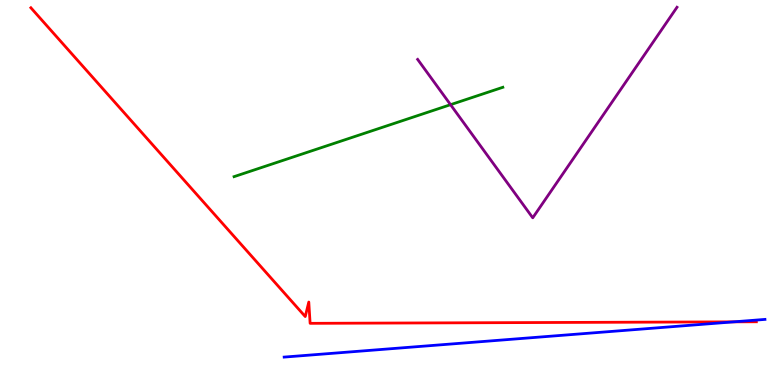[{'lines': ['blue', 'red'], 'intersections': [{'x': 9.47, 'y': 1.64}]}, {'lines': ['green', 'red'], 'intersections': []}, {'lines': ['purple', 'red'], 'intersections': []}, {'lines': ['blue', 'green'], 'intersections': []}, {'lines': ['blue', 'purple'], 'intersections': []}, {'lines': ['green', 'purple'], 'intersections': [{'x': 5.81, 'y': 7.28}]}]